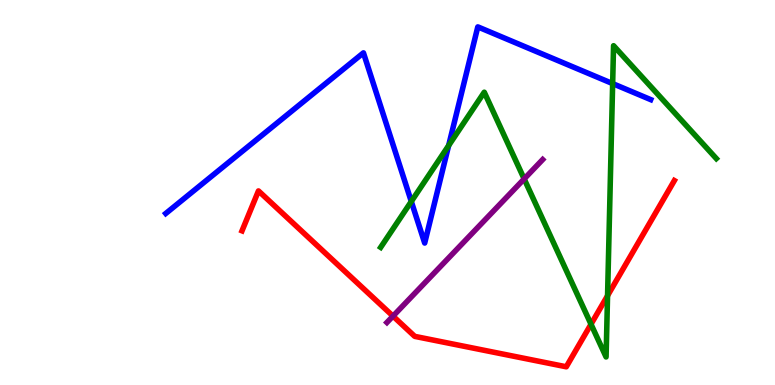[{'lines': ['blue', 'red'], 'intersections': []}, {'lines': ['green', 'red'], 'intersections': [{'x': 7.63, 'y': 1.58}, {'x': 7.84, 'y': 2.32}]}, {'lines': ['purple', 'red'], 'intersections': [{'x': 5.07, 'y': 1.79}]}, {'lines': ['blue', 'green'], 'intersections': [{'x': 5.31, 'y': 4.77}, {'x': 5.79, 'y': 6.22}, {'x': 7.91, 'y': 7.83}]}, {'lines': ['blue', 'purple'], 'intersections': []}, {'lines': ['green', 'purple'], 'intersections': [{'x': 6.76, 'y': 5.35}]}]